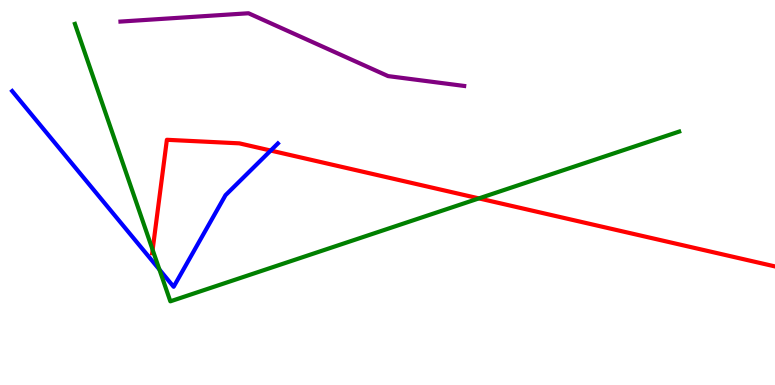[{'lines': ['blue', 'red'], 'intersections': [{'x': 3.49, 'y': 6.09}]}, {'lines': ['green', 'red'], 'intersections': [{'x': 1.97, 'y': 3.51}, {'x': 6.18, 'y': 4.85}]}, {'lines': ['purple', 'red'], 'intersections': []}, {'lines': ['blue', 'green'], 'intersections': [{'x': 2.06, 'y': 3.0}]}, {'lines': ['blue', 'purple'], 'intersections': []}, {'lines': ['green', 'purple'], 'intersections': []}]